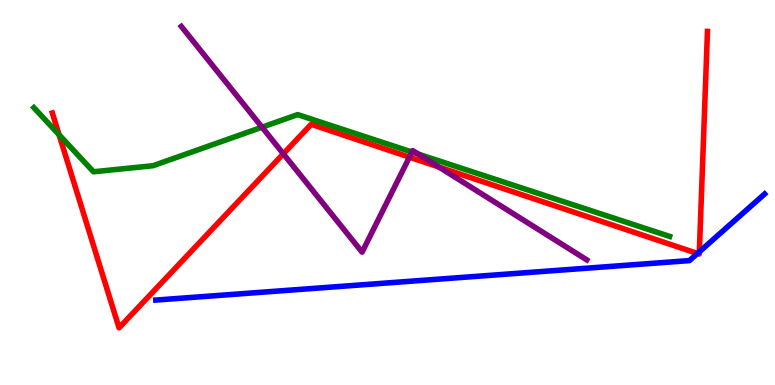[{'lines': ['blue', 'red'], 'intersections': [{'x': 9.0, 'y': 3.42}, {'x': 9.02, 'y': 3.46}]}, {'lines': ['green', 'red'], 'intersections': [{'x': 0.763, 'y': 6.5}]}, {'lines': ['purple', 'red'], 'intersections': [{'x': 3.66, 'y': 6.0}, {'x': 5.28, 'y': 5.92}, {'x': 5.66, 'y': 5.66}]}, {'lines': ['blue', 'green'], 'intersections': []}, {'lines': ['blue', 'purple'], 'intersections': []}, {'lines': ['green', 'purple'], 'intersections': [{'x': 3.38, 'y': 6.7}, {'x': 5.32, 'y': 6.05}, {'x': 5.4, 'y': 6.0}]}]